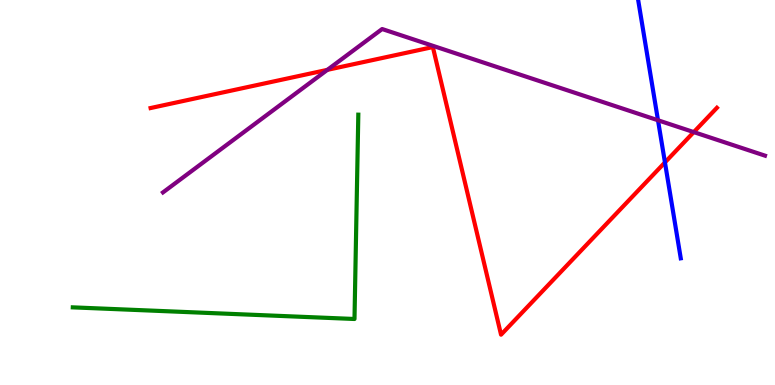[{'lines': ['blue', 'red'], 'intersections': [{'x': 8.58, 'y': 5.78}]}, {'lines': ['green', 'red'], 'intersections': []}, {'lines': ['purple', 'red'], 'intersections': [{'x': 4.22, 'y': 8.19}, {'x': 8.95, 'y': 6.57}]}, {'lines': ['blue', 'green'], 'intersections': []}, {'lines': ['blue', 'purple'], 'intersections': [{'x': 8.49, 'y': 6.88}]}, {'lines': ['green', 'purple'], 'intersections': []}]